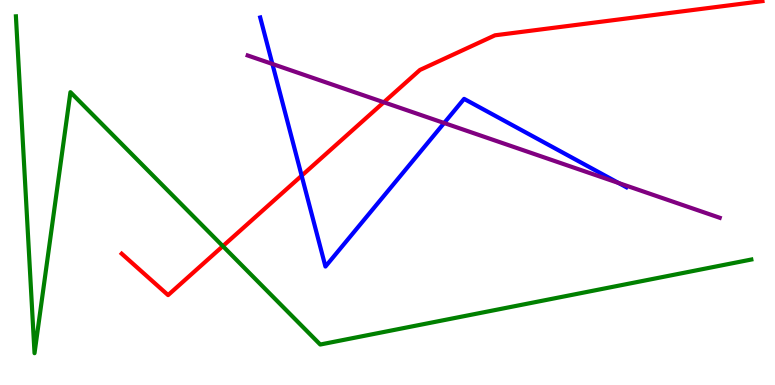[{'lines': ['blue', 'red'], 'intersections': [{'x': 3.89, 'y': 5.44}]}, {'lines': ['green', 'red'], 'intersections': [{'x': 2.88, 'y': 3.61}]}, {'lines': ['purple', 'red'], 'intersections': [{'x': 4.95, 'y': 7.34}]}, {'lines': ['blue', 'green'], 'intersections': []}, {'lines': ['blue', 'purple'], 'intersections': [{'x': 3.51, 'y': 8.34}, {'x': 5.73, 'y': 6.8}, {'x': 7.98, 'y': 5.25}]}, {'lines': ['green', 'purple'], 'intersections': []}]